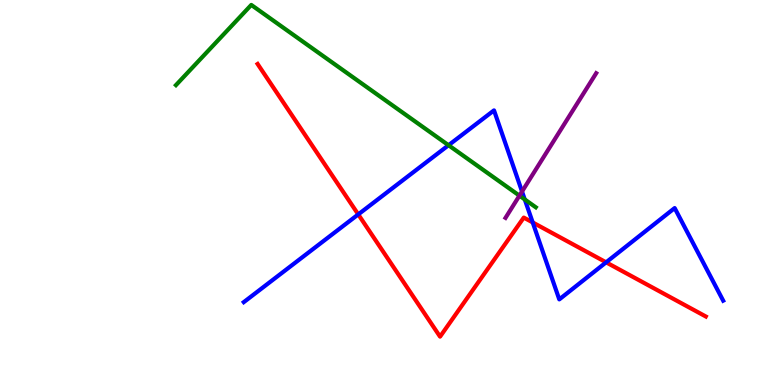[{'lines': ['blue', 'red'], 'intersections': [{'x': 4.62, 'y': 4.43}, {'x': 6.87, 'y': 4.22}, {'x': 7.82, 'y': 3.19}]}, {'lines': ['green', 'red'], 'intersections': []}, {'lines': ['purple', 'red'], 'intersections': []}, {'lines': ['blue', 'green'], 'intersections': [{'x': 5.79, 'y': 6.23}, {'x': 6.77, 'y': 4.82}]}, {'lines': ['blue', 'purple'], 'intersections': [{'x': 6.74, 'y': 5.03}]}, {'lines': ['green', 'purple'], 'intersections': [{'x': 6.7, 'y': 4.92}]}]